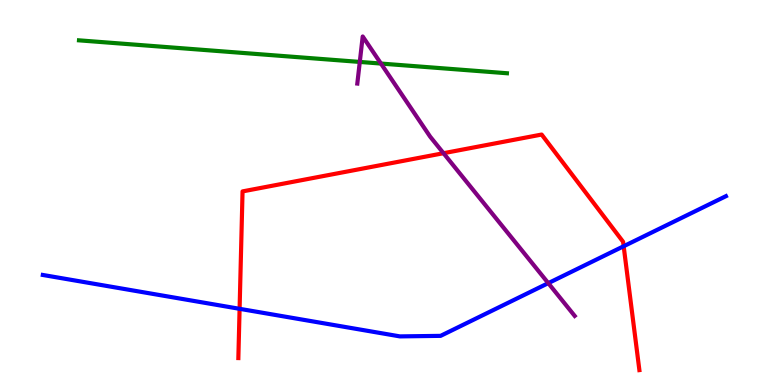[{'lines': ['blue', 'red'], 'intersections': [{'x': 3.09, 'y': 1.98}, {'x': 8.05, 'y': 3.6}]}, {'lines': ['green', 'red'], 'intersections': []}, {'lines': ['purple', 'red'], 'intersections': [{'x': 5.72, 'y': 6.02}]}, {'lines': ['blue', 'green'], 'intersections': []}, {'lines': ['blue', 'purple'], 'intersections': [{'x': 7.07, 'y': 2.65}]}, {'lines': ['green', 'purple'], 'intersections': [{'x': 4.64, 'y': 8.39}, {'x': 4.92, 'y': 8.35}]}]